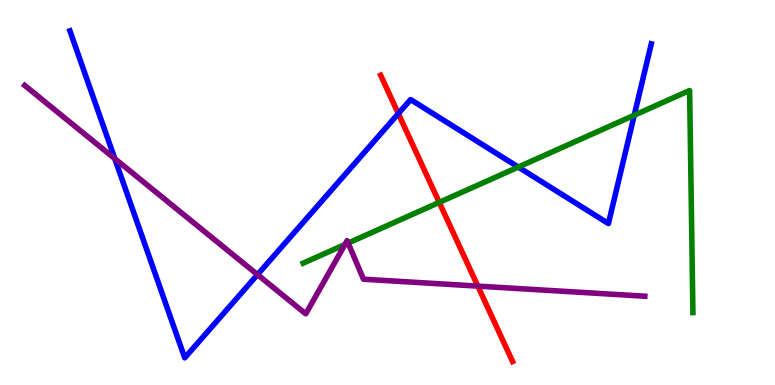[{'lines': ['blue', 'red'], 'intersections': [{'x': 5.14, 'y': 7.05}]}, {'lines': ['green', 'red'], 'intersections': [{'x': 5.67, 'y': 4.74}]}, {'lines': ['purple', 'red'], 'intersections': [{'x': 6.17, 'y': 2.57}]}, {'lines': ['blue', 'green'], 'intersections': [{'x': 6.69, 'y': 5.66}, {'x': 8.18, 'y': 7.01}]}, {'lines': ['blue', 'purple'], 'intersections': [{'x': 1.48, 'y': 5.88}, {'x': 3.32, 'y': 2.87}]}, {'lines': ['green', 'purple'], 'intersections': [{'x': 4.45, 'y': 3.65}, {'x': 4.49, 'y': 3.69}]}]